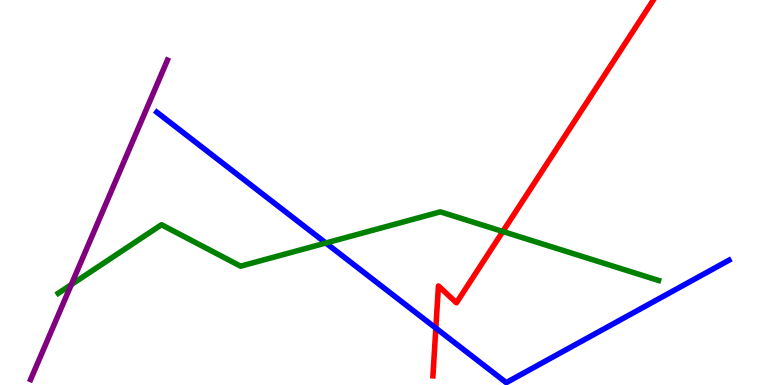[{'lines': ['blue', 'red'], 'intersections': [{'x': 5.62, 'y': 1.48}]}, {'lines': ['green', 'red'], 'intersections': [{'x': 6.49, 'y': 3.99}]}, {'lines': ['purple', 'red'], 'intersections': []}, {'lines': ['blue', 'green'], 'intersections': [{'x': 4.2, 'y': 3.69}]}, {'lines': ['blue', 'purple'], 'intersections': []}, {'lines': ['green', 'purple'], 'intersections': [{'x': 0.92, 'y': 2.61}]}]